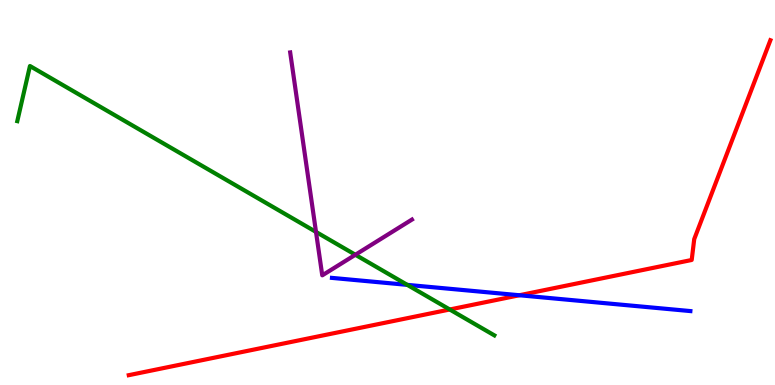[{'lines': ['blue', 'red'], 'intersections': [{'x': 6.7, 'y': 2.33}]}, {'lines': ['green', 'red'], 'intersections': [{'x': 5.8, 'y': 1.96}]}, {'lines': ['purple', 'red'], 'intersections': []}, {'lines': ['blue', 'green'], 'intersections': [{'x': 5.26, 'y': 2.6}]}, {'lines': ['blue', 'purple'], 'intersections': []}, {'lines': ['green', 'purple'], 'intersections': [{'x': 4.08, 'y': 3.98}, {'x': 4.59, 'y': 3.38}]}]